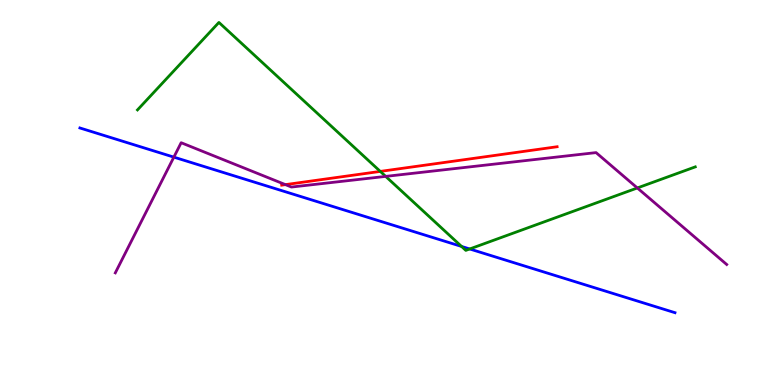[{'lines': ['blue', 'red'], 'intersections': []}, {'lines': ['green', 'red'], 'intersections': [{'x': 4.91, 'y': 5.55}]}, {'lines': ['purple', 'red'], 'intersections': [{'x': 3.68, 'y': 5.2}]}, {'lines': ['blue', 'green'], 'intersections': [{'x': 5.96, 'y': 3.6}, {'x': 6.06, 'y': 3.53}]}, {'lines': ['blue', 'purple'], 'intersections': [{'x': 2.24, 'y': 5.92}]}, {'lines': ['green', 'purple'], 'intersections': [{'x': 4.98, 'y': 5.42}, {'x': 8.22, 'y': 5.12}]}]